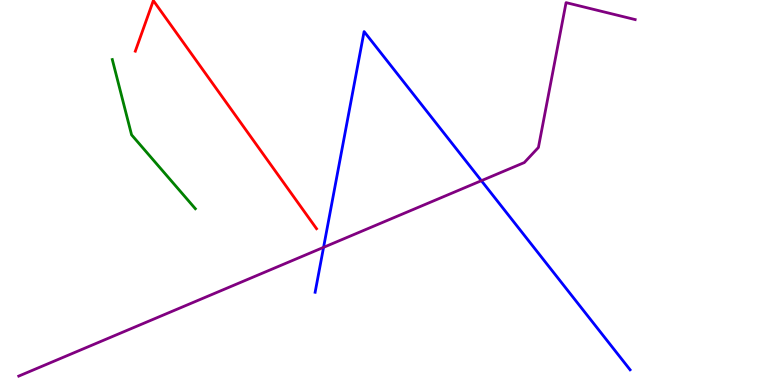[{'lines': ['blue', 'red'], 'intersections': []}, {'lines': ['green', 'red'], 'intersections': []}, {'lines': ['purple', 'red'], 'intersections': []}, {'lines': ['blue', 'green'], 'intersections': []}, {'lines': ['blue', 'purple'], 'intersections': [{'x': 4.18, 'y': 3.58}, {'x': 6.21, 'y': 5.31}]}, {'lines': ['green', 'purple'], 'intersections': []}]